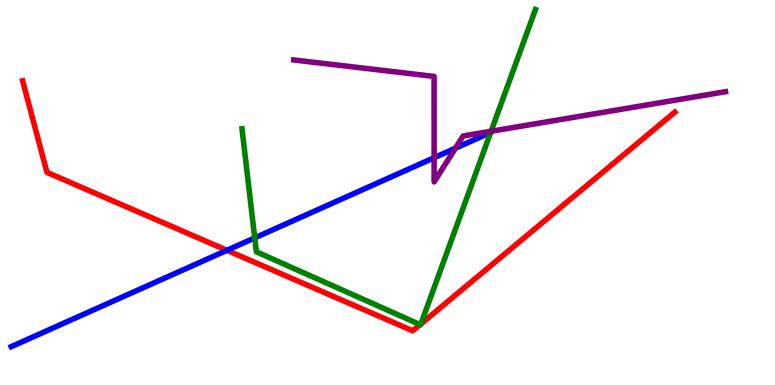[{'lines': ['blue', 'red'], 'intersections': [{'x': 2.93, 'y': 3.5}]}, {'lines': ['green', 'red'], 'intersections': [{'x': 5.42, 'y': 1.57}, {'x': 5.43, 'y': 1.59}]}, {'lines': ['purple', 'red'], 'intersections': []}, {'lines': ['blue', 'green'], 'intersections': [{'x': 3.29, 'y': 3.82}]}, {'lines': ['blue', 'purple'], 'intersections': [{'x': 5.6, 'y': 5.9}, {'x': 5.88, 'y': 6.15}]}, {'lines': ['green', 'purple'], 'intersections': [{'x': 6.34, 'y': 6.59}]}]